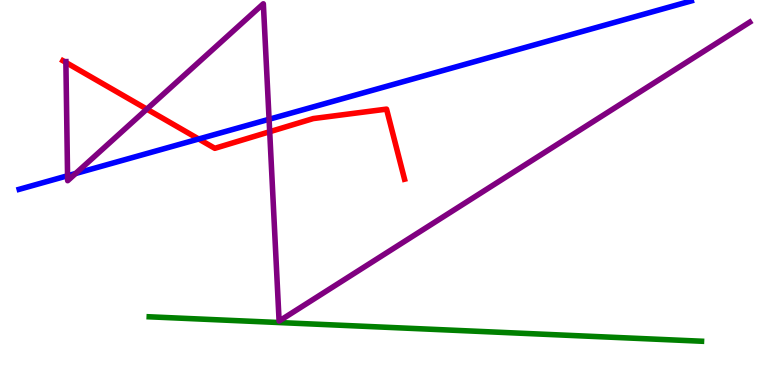[{'lines': ['blue', 'red'], 'intersections': [{'x': 2.56, 'y': 6.39}]}, {'lines': ['green', 'red'], 'intersections': []}, {'lines': ['purple', 'red'], 'intersections': [{'x': 0.85, 'y': 8.38}, {'x': 1.89, 'y': 7.17}, {'x': 3.48, 'y': 6.58}]}, {'lines': ['blue', 'green'], 'intersections': []}, {'lines': ['blue', 'purple'], 'intersections': [{'x': 0.872, 'y': 5.43}, {'x': 0.976, 'y': 5.49}, {'x': 3.47, 'y': 6.9}]}, {'lines': ['green', 'purple'], 'intersections': []}]